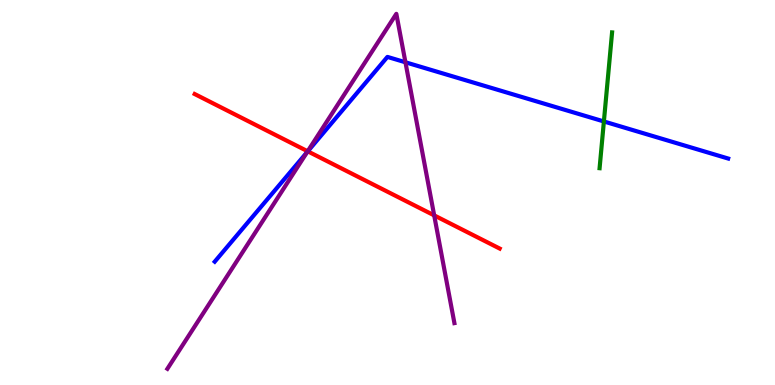[{'lines': ['blue', 'red'], 'intersections': [{'x': 3.97, 'y': 6.07}]}, {'lines': ['green', 'red'], 'intersections': []}, {'lines': ['purple', 'red'], 'intersections': [{'x': 3.97, 'y': 6.07}, {'x': 5.6, 'y': 4.41}]}, {'lines': ['blue', 'green'], 'intersections': [{'x': 7.79, 'y': 6.85}]}, {'lines': ['blue', 'purple'], 'intersections': [{'x': 3.96, 'y': 6.05}, {'x': 5.23, 'y': 8.38}]}, {'lines': ['green', 'purple'], 'intersections': []}]